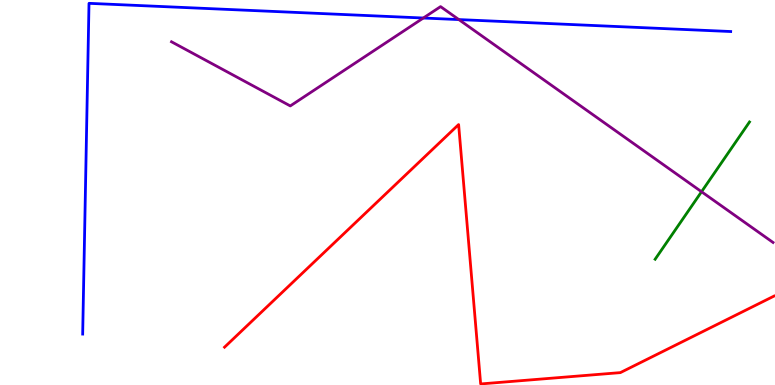[{'lines': ['blue', 'red'], 'intersections': []}, {'lines': ['green', 'red'], 'intersections': []}, {'lines': ['purple', 'red'], 'intersections': []}, {'lines': ['blue', 'green'], 'intersections': []}, {'lines': ['blue', 'purple'], 'intersections': [{'x': 5.46, 'y': 9.53}, {'x': 5.92, 'y': 9.49}]}, {'lines': ['green', 'purple'], 'intersections': [{'x': 9.05, 'y': 5.02}]}]